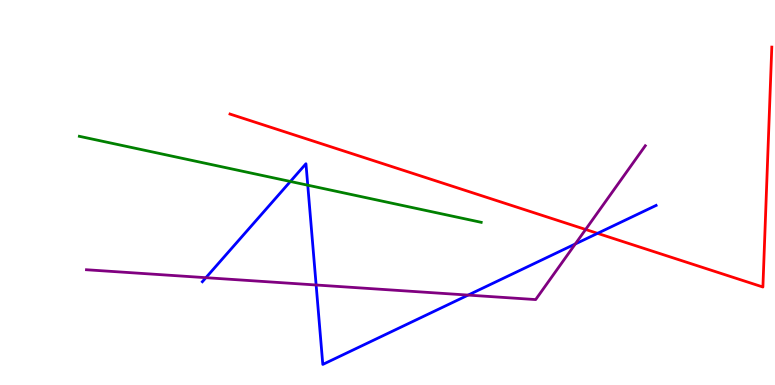[{'lines': ['blue', 'red'], 'intersections': [{'x': 7.71, 'y': 3.94}]}, {'lines': ['green', 'red'], 'intersections': []}, {'lines': ['purple', 'red'], 'intersections': [{'x': 7.56, 'y': 4.04}]}, {'lines': ['blue', 'green'], 'intersections': [{'x': 3.75, 'y': 5.29}, {'x': 3.97, 'y': 5.19}]}, {'lines': ['blue', 'purple'], 'intersections': [{'x': 2.66, 'y': 2.79}, {'x': 4.08, 'y': 2.6}, {'x': 6.04, 'y': 2.34}, {'x': 7.42, 'y': 3.66}]}, {'lines': ['green', 'purple'], 'intersections': []}]